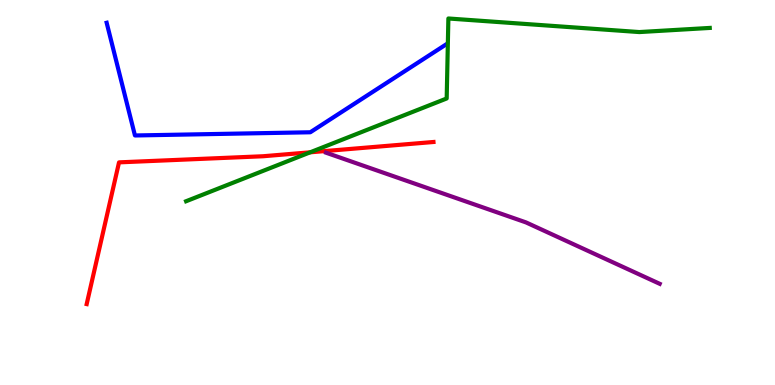[{'lines': ['blue', 'red'], 'intersections': []}, {'lines': ['green', 'red'], 'intersections': [{'x': 4.0, 'y': 6.04}]}, {'lines': ['purple', 'red'], 'intersections': []}, {'lines': ['blue', 'green'], 'intersections': []}, {'lines': ['blue', 'purple'], 'intersections': []}, {'lines': ['green', 'purple'], 'intersections': []}]